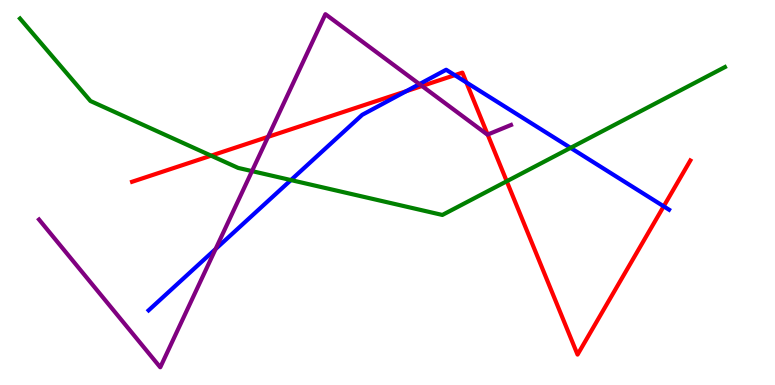[{'lines': ['blue', 'red'], 'intersections': [{'x': 5.24, 'y': 7.63}, {'x': 5.87, 'y': 8.05}, {'x': 6.02, 'y': 7.86}, {'x': 8.56, 'y': 4.64}]}, {'lines': ['green', 'red'], 'intersections': [{'x': 2.72, 'y': 5.96}, {'x': 6.54, 'y': 5.29}]}, {'lines': ['purple', 'red'], 'intersections': [{'x': 3.46, 'y': 6.45}, {'x': 5.44, 'y': 7.77}, {'x': 6.29, 'y': 6.51}]}, {'lines': ['blue', 'green'], 'intersections': [{'x': 3.75, 'y': 5.32}, {'x': 7.36, 'y': 6.16}]}, {'lines': ['blue', 'purple'], 'intersections': [{'x': 2.78, 'y': 3.53}, {'x': 5.41, 'y': 7.82}]}, {'lines': ['green', 'purple'], 'intersections': [{'x': 3.25, 'y': 5.56}]}]